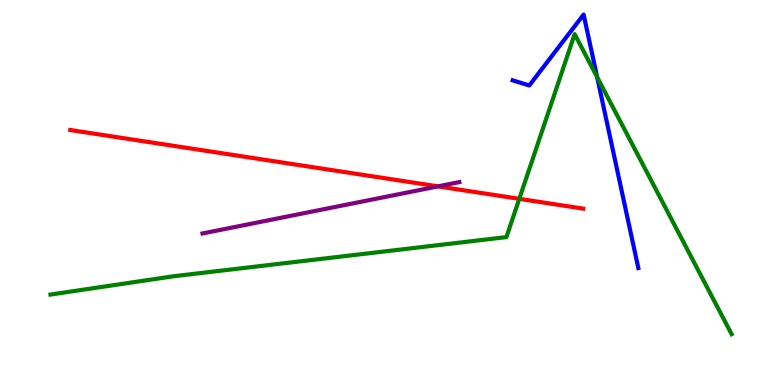[{'lines': ['blue', 'red'], 'intersections': []}, {'lines': ['green', 'red'], 'intersections': [{'x': 6.7, 'y': 4.84}]}, {'lines': ['purple', 'red'], 'intersections': [{'x': 5.65, 'y': 5.16}]}, {'lines': ['blue', 'green'], 'intersections': [{'x': 7.7, 'y': 8.0}]}, {'lines': ['blue', 'purple'], 'intersections': []}, {'lines': ['green', 'purple'], 'intersections': []}]